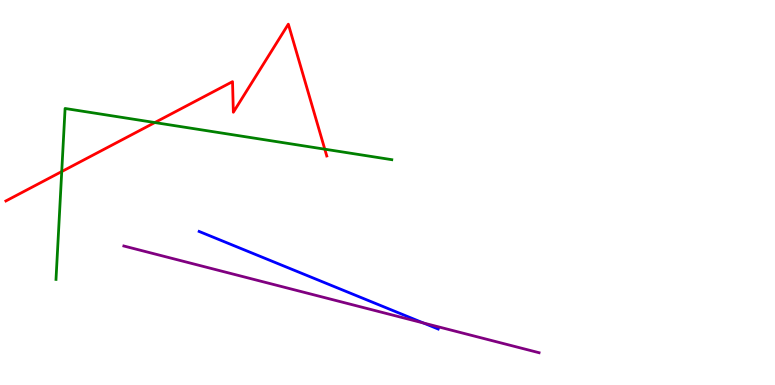[{'lines': ['blue', 'red'], 'intersections': []}, {'lines': ['green', 'red'], 'intersections': [{'x': 0.797, 'y': 5.54}, {'x': 2.0, 'y': 6.82}, {'x': 4.19, 'y': 6.13}]}, {'lines': ['purple', 'red'], 'intersections': []}, {'lines': ['blue', 'green'], 'intersections': []}, {'lines': ['blue', 'purple'], 'intersections': [{'x': 5.46, 'y': 1.61}]}, {'lines': ['green', 'purple'], 'intersections': []}]